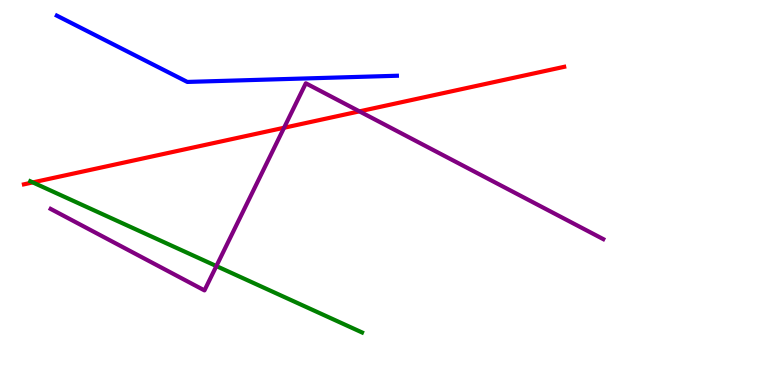[{'lines': ['blue', 'red'], 'intersections': []}, {'lines': ['green', 'red'], 'intersections': [{'x': 0.423, 'y': 5.26}]}, {'lines': ['purple', 'red'], 'intersections': [{'x': 3.67, 'y': 6.68}, {'x': 4.64, 'y': 7.11}]}, {'lines': ['blue', 'green'], 'intersections': []}, {'lines': ['blue', 'purple'], 'intersections': []}, {'lines': ['green', 'purple'], 'intersections': [{'x': 2.79, 'y': 3.09}]}]